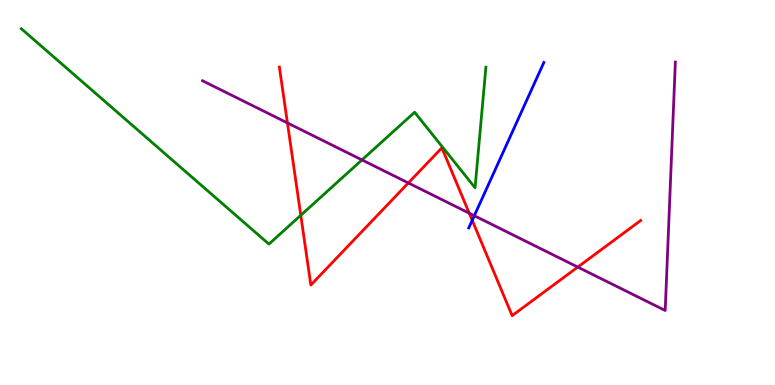[{'lines': ['blue', 'red'], 'intersections': [{'x': 6.09, 'y': 4.28}]}, {'lines': ['green', 'red'], 'intersections': [{'x': 3.88, 'y': 4.41}]}, {'lines': ['purple', 'red'], 'intersections': [{'x': 3.71, 'y': 6.81}, {'x': 5.27, 'y': 5.25}, {'x': 6.05, 'y': 4.46}, {'x': 7.46, 'y': 3.06}]}, {'lines': ['blue', 'green'], 'intersections': []}, {'lines': ['blue', 'purple'], 'intersections': [{'x': 6.12, 'y': 4.4}]}, {'lines': ['green', 'purple'], 'intersections': [{'x': 4.67, 'y': 5.85}]}]